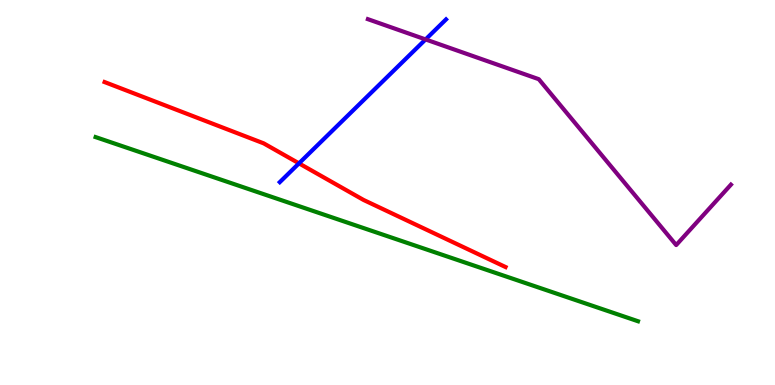[{'lines': ['blue', 'red'], 'intersections': [{'x': 3.86, 'y': 5.76}]}, {'lines': ['green', 'red'], 'intersections': []}, {'lines': ['purple', 'red'], 'intersections': []}, {'lines': ['blue', 'green'], 'intersections': []}, {'lines': ['blue', 'purple'], 'intersections': [{'x': 5.49, 'y': 8.98}]}, {'lines': ['green', 'purple'], 'intersections': []}]